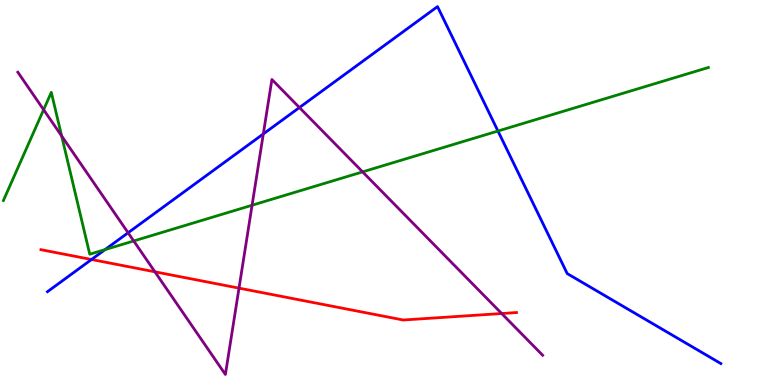[{'lines': ['blue', 'red'], 'intersections': [{'x': 1.18, 'y': 3.26}]}, {'lines': ['green', 'red'], 'intersections': []}, {'lines': ['purple', 'red'], 'intersections': [{'x': 2.0, 'y': 2.94}, {'x': 3.08, 'y': 2.52}, {'x': 6.47, 'y': 1.86}]}, {'lines': ['blue', 'green'], 'intersections': [{'x': 1.36, 'y': 3.52}, {'x': 6.43, 'y': 6.6}]}, {'lines': ['blue', 'purple'], 'intersections': [{'x': 1.65, 'y': 3.95}, {'x': 3.4, 'y': 6.52}, {'x': 3.86, 'y': 7.21}]}, {'lines': ['green', 'purple'], 'intersections': [{'x': 0.563, 'y': 7.15}, {'x': 0.796, 'y': 6.47}, {'x': 1.73, 'y': 3.74}, {'x': 3.25, 'y': 4.67}, {'x': 4.68, 'y': 5.54}]}]